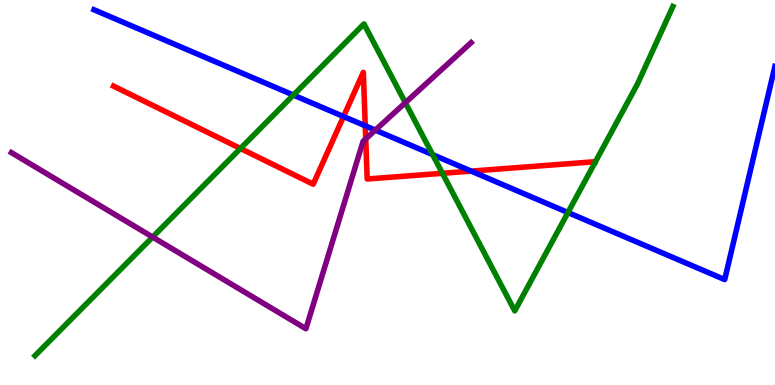[{'lines': ['blue', 'red'], 'intersections': [{'x': 4.43, 'y': 6.97}, {'x': 4.71, 'y': 6.73}, {'x': 6.08, 'y': 5.56}]}, {'lines': ['green', 'red'], 'intersections': [{'x': 3.1, 'y': 6.14}, {'x': 5.71, 'y': 5.5}]}, {'lines': ['purple', 'red'], 'intersections': [{'x': 4.72, 'y': 6.39}]}, {'lines': ['blue', 'green'], 'intersections': [{'x': 3.79, 'y': 7.53}, {'x': 5.58, 'y': 5.98}, {'x': 7.33, 'y': 4.48}]}, {'lines': ['blue', 'purple'], 'intersections': [{'x': 4.84, 'y': 6.62}]}, {'lines': ['green', 'purple'], 'intersections': [{'x': 1.97, 'y': 3.84}, {'x': 5.23, 'y': 7.33}]}]